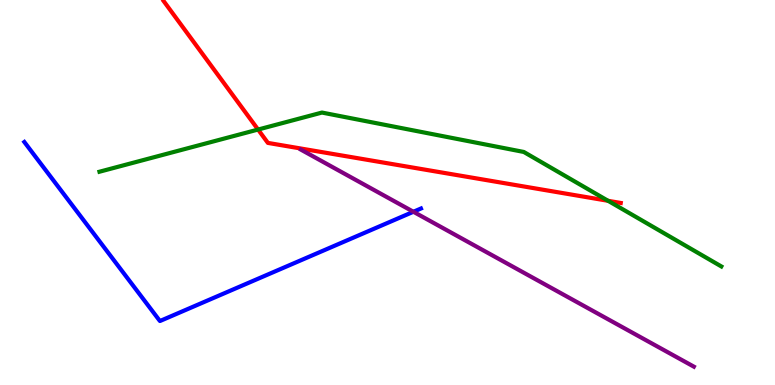[{'lines': ['blue', 'red'], 'intersections': []}, {'lines': ['green', 'red'], 'intersections': [{'x': 3.33, 'y': 6.64}, {'x': 7.85, 'y': 4.78}]}, {'lines': ['purple', 'red'], 'intersections': []}, {'lines': ['blue', 'green'], 'intersections': []}, {'lines': ['blue', 'purple'], 'intersections': [{'x': 5.33, 'y': 4.5}]}, {'lines': ['green', 'purple'], 'intersections': []}]